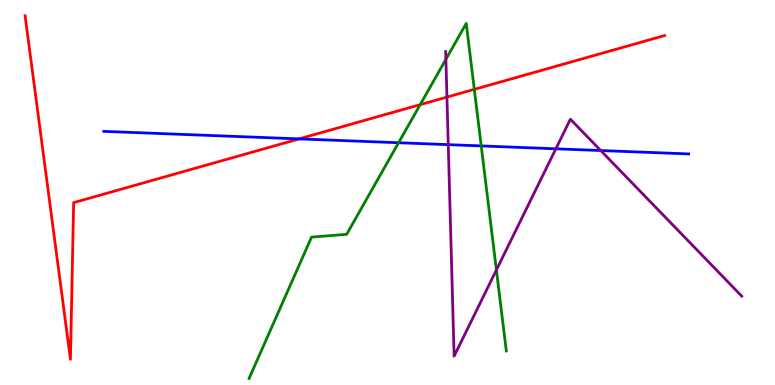[{'lines': ['blue', 'red'], 'intersections': [{'x': 3.86, 'y': 6.39}]}, {'lines': ['green', 'red'], 'intersections': [{'x': 5.42, 'y': 7.28}, {'x': 6.12, 'y': 7.68}]}, {'lines': ['purple', 'red'], 'intersections': [{'x': 5.77, 'y': 7.48}]}, {'lines': ['blue', 'green'], 'intersections': [{'x': 5.14, 'y': 6.29}, {'x': 6.21, 'y': 6.21}]}, {'lines': ['blue', 'purple'], 'intersections': [{'x': 5.78, 'y': 6.24}, {'x': 7.17, 'y': 6.13}, {'x': 7.75, 'y': 6.09}]}, {'lines': ['green', 'purple'], 'intersections': [{'x': 5.75, 'y': 8.46}, {'x': 6.41, 'y': 2.99}]}]